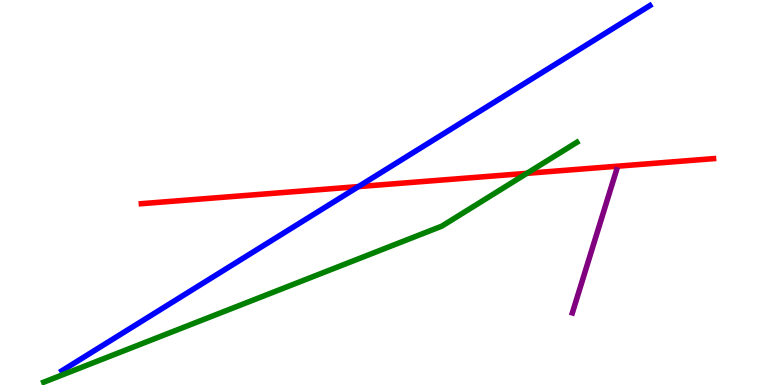[{'lines': ['blue', 'red'], 'intersections': [{'x': 4.62, 'y': 5.15}]}, {'lines': ['green', 'red'], 'intersections': [{'x': 6.8, 'y': 5.5}]}, {'lines': ['purple', 'red'], 'intersections': []}, {'lines': ['blue', 'green'], 'intersections': []}, {'lines': ['blue', 'purple'], 'intersections': []}, {'lines': ['green', 'purple'], 'intersections': []}]